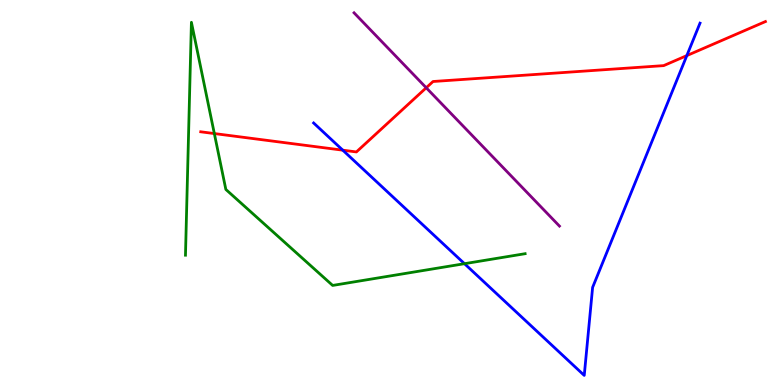[{'lines': ['blue', 'red'], 'intersections': [{'x': 4.42, 'y': 6.1}, {'x': 8.86, 'y': 8.56}]}, {'lines': ['green', 'red'], 'intersections': [{'x': 2.77, 'y': 6.53}]}, {'lines': ['purple', 'red'], 'intersections': [{'x': 5.5, 'y': 7.72}]}, {'lines': ['blue', 'green'], 'intersections': [{'x': 5.99, 'y': 3.15}]}, {'lines': ['blue', 'purple'], 'intersections': []}, {'lines': ['green', 'purple'], 'intersections': []}]